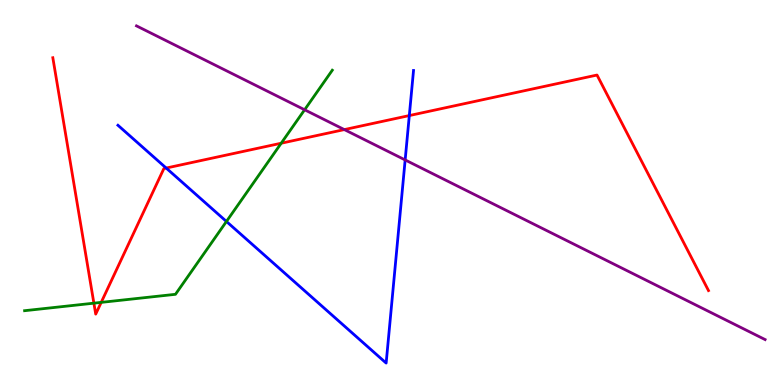[{'lines': ['blue', 'red'], 'intersections': [{'x': 2.14, 'y': 5.64}, {'x': 5.28, 'y': 7.0}]}, {'lines': ['green', 'red'], 'intersections': [{'x': 1.21, 'y': 2.13}, {'x': 1.31, 'y': 2.15}, {'x': 3.63, 'y': 6.28}]}, {'lines': ['purple', 'red'], 'intersections': [{'x': 4.44, 'y': 6.63}]}, {'lines': ['blue', 'green'], 'intersections': [{'x': 2.92, 'y': 4.25}]}, {'lines': ['blue', 'purple'], 'intersections': [{'x': 5.23, 'y': 5.85}]}, {'lines': ['green', 'purple'], 'intersections': [{'x': 3.93, 'y': 7.15}]}]